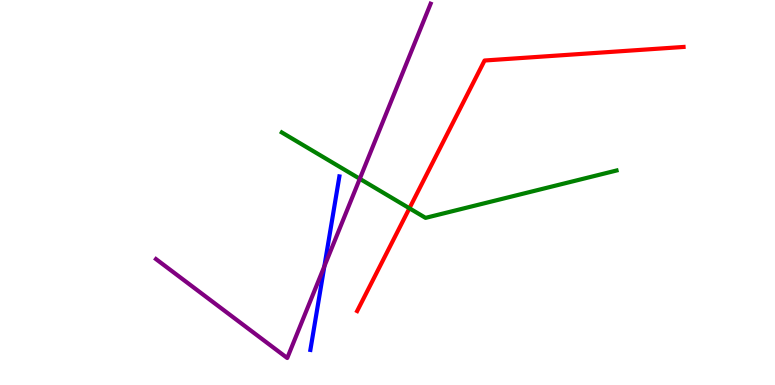[{'lines': ['blue', 'red'], 'intersections': []}, {'lines': ['green', 'red'], 'intersections': [{'x': 5.28, 'y': 4.59}]}, {'lines': ['purple', 'red'], 'intersections': []}, {'lines': ['blue', 'green'], 'intersections': []}, {'lines': ['blue', 'purple'], 'intersections': [{'x': 4.19, 'y': 3.08}]}, {'lines': ['green', 'purple'], 'intersections': [{'x': 4.64, 'y': 5.36}]}]